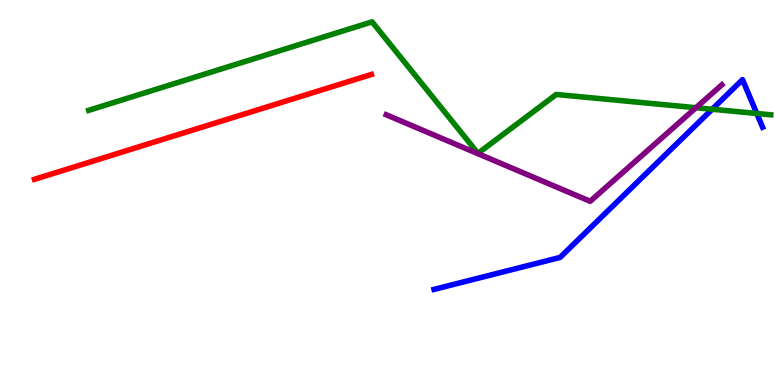[{'lines': ['blue', 'red'], 'intersections': []}, {'lines': ['green', 'red'], 'intersections': []}, {'lines': ['purple', 'red'], 'intersections': []}, {'lines': ['blue', 'green'], 'intersections': [{'x': 9.19, 'y': 7.16}, {'x': 9.77, 'y': 7.05}]}, {'lines': ['blue', 'purple'], 'intersections': []}, {'lines': ['green', 'purple'], 'intersections': [{'x': 8.98, 'y': 7.2}]}]